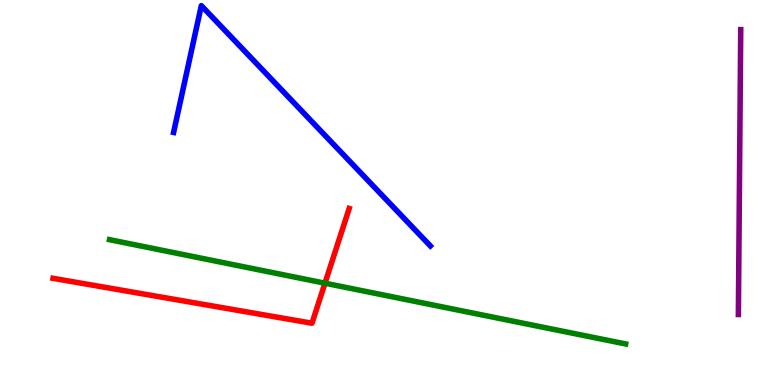[{'lines': ['blue', 'red'], 'intersections': []}, {'lines': ['green', 'red'], 'intersections': [{'x': 4.19, 'y': 2.64}]}, {'lines': ['purple', 'red'], 'intersections': []}, {'lines': ['blue', 'green'], 'intersections': []}, {'lines': ['blue', 'purple'], 'intersections': []}, {'lines': ['green', 'purple'], 'intersections': []}]